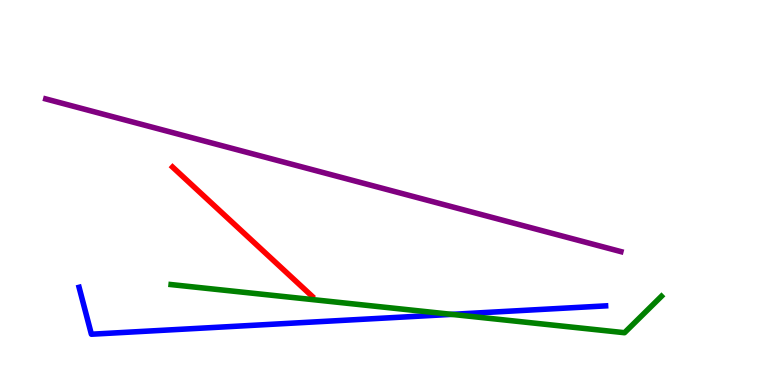[{'lines': ['blue', 'red'], 'intersections': []}, {'lines': ['green', 'red'], 'intersections': []}, {'lines': ['purple', 'red'], 'intersections': []}, {'lines': ['blue', 'green'], 'intersections': [{'x': 5.83, 'y': 1.83}]}, {'lines': ['blue', 'purple'], 'intersections': []}, {'lines': ['green', 'purple'], 'intersections': []}]